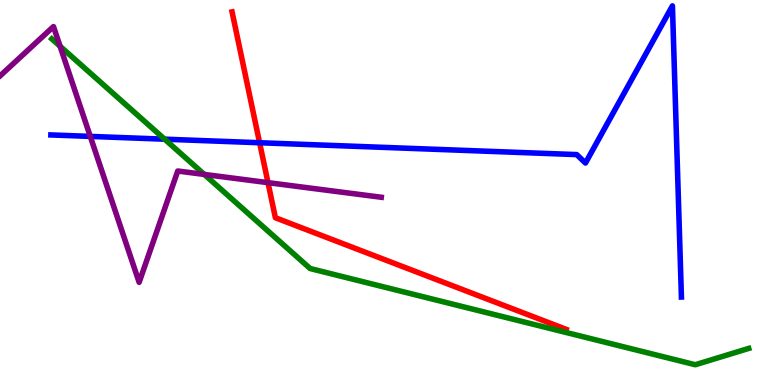[{'lines': ['blue', 'red'], 'intersections': [{'x': 3.35, 'y': 6.29}]}, {'lines': ['green', 'red'], 'intersections': []}, {'lines': ['purple', 'red'], 'intersections': [{'x': 3.46, 'y': 5.26}]}, {'lines': ['blue', 'green'], 'intersections': [{'x': 2.12, 'y': 6.38}]}, {'lines': ['blue', 'purple'], 'intersections': [{'x': 1.16, 'y': 6.46}]}, {'lines': ['green', 'purple'], 'intersections': [{'x': 0.775, 'y': 8.8}, {'x': 2.64, 'y': 5.47}]}]